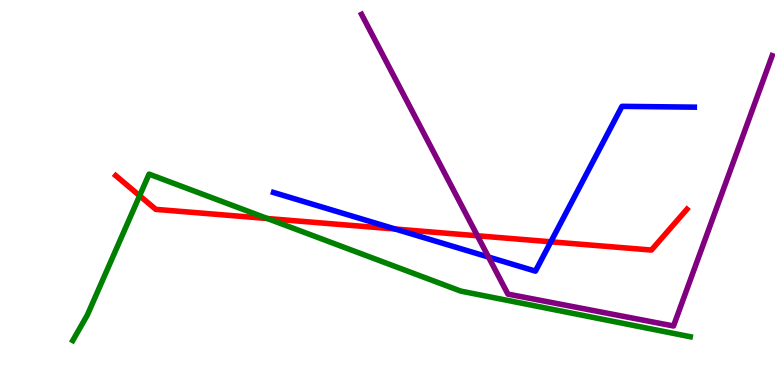[{'lines': ['blue', 'red'], 'intersections': [{'x': 5.1, 'y': 4.05}, {'x': 7.11, 'y': 3.72}]}, {'lines': ['green', 'red'], 'intersections': [{'x': 1.8, 'y': 4.92}, {'x': 3.45, 'y': 4.32}]}, {'lines': ['purple', 'red'], 'intersections': [{'x': 6.16, 'y': 3.88}]}, {'lines': ['blue', 'green'], 'intersections': []}, {'lines': ['blue', 'purple'], 'intersections': [{'x': 6.3, 'y': 3.32}]}, {'lines': ['green', 'purple'], 'intersections': []}]